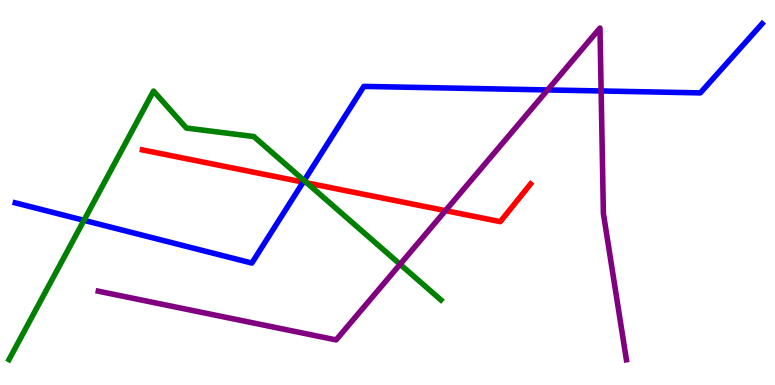[{'lines': ['blue', 'red'], 'intersections': [{'x': 3.91, 'y': 5.27}]}, {'lines': ['green', 'red'], 'intersections': [{'x': 3.96, 'y': 5.25}]}, {'lines': ['purple', 'red'], 'intersections': [{'x': 5.75, 'y': 4.53}]}, {'lines': ['blue', 'green'], 'intersections': [{'x': 1.08, 'y': 4.28}, {'x': 3.92, 'y': 5.31}]}, {'lines': ['blue', 'purple'], 'intersections': [{'x': 7.07, 'y': 7.66}, {'x': 7.76, 'y': 7.64}]}, {'lines': ['green', 'purple'], 'intersections': [{'x': 5.16, 'y': 3.14}]}]